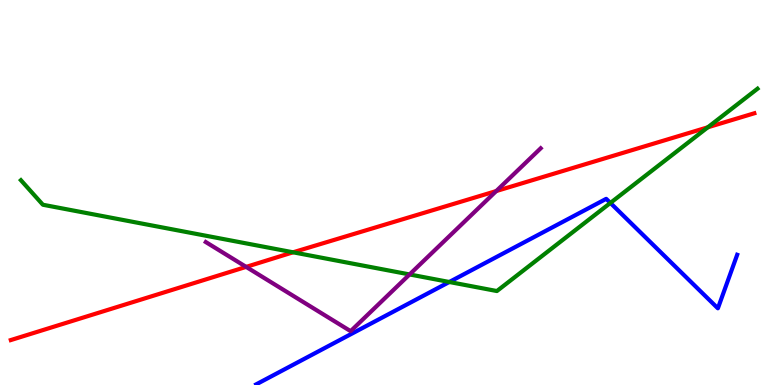[{'lines': ['blue', 'red'], 'intersections': []}, {'lines': ['green', 'red'], 'intersections': [{'x': 3.78, 'y': 3.45}, {'x': 9.13, 'y': 6.69}]}, {'lines': ['purple', 'red'], 'intersections': [{'x': 3.18, 'y': 3.07}, {'x': 6.4, 'y': 5.04}]}, {'lines': ['blue', 'green'], 'intersections': [{'x': 5.8, 'y': 2.68}, {'x': 7.88, 'y': 4.73}]}, {'lines': ['blue', 'purple'], 'intersections': []}, {'lines': ['green', 'purple'], 'intersections': [{'x': 5.28, 'y': 2.87}]}]